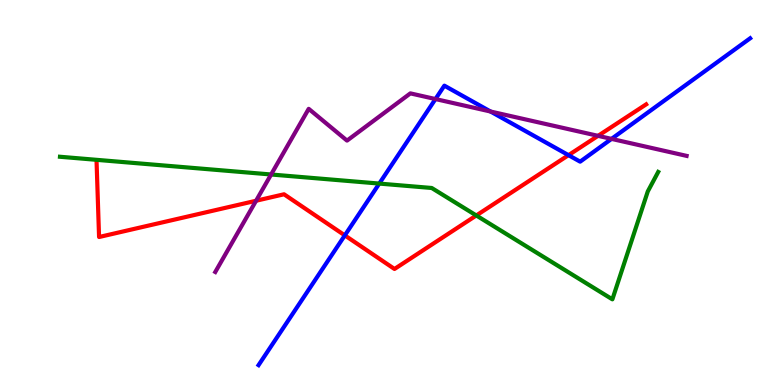[{'lines': ['blue', 'red'], 'intersections': [{'x': 4.45, 'y': 3.89}, {'x': 7.34, 'y': 5.97}]}, {'lines': ['green', 'red'], 'intersections': [{'x': 6.15, 'y': 4.4}]}, {'lines': ['purple', 'red'], 'intersections': [{'x': 3.3, 'y': 4.79}, {'x': 7.72, 'y': 6.47}]}, {'lines': ['blue', 'green'], 'intersections': [{'x': 4.89, 'y': 5.23}]}, {'lines': ['blue', 'purple'], 'intersections': [{'x': 5.62, 'y': 7.43}, {'x': 6.33, 'y': 7.1}, {'x': 7.89, 'y': 6.39}]}, {'lines': ['green', 'purple'], 'intersections': [{'x': 3.5, 'y': 5.47}]}]